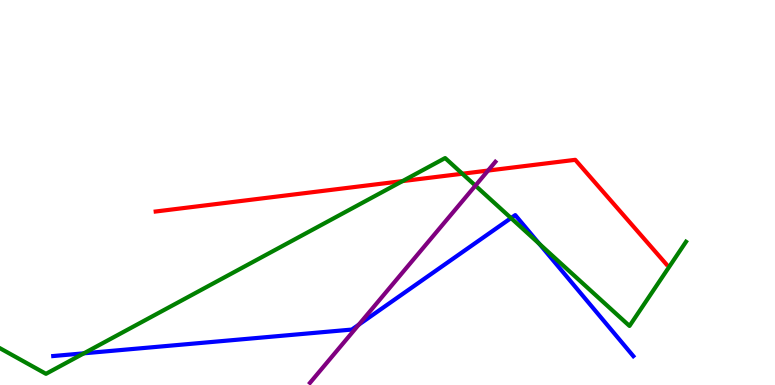[{'lines': ['blue', 'red'], 'intersections': []}, {'lines': ['green', 'red'], 'intersections': [{'x': 5.19, 'y': 5.3}, {'x': 5.97, 'y': 5.49}]}, {'lines': ['purple', 'red'], 'intersections': [{'x': 6.3, 'y': 5.57}]}, {'lines': ['blue', 'green'], 'intersections': [{'x': 1.08, 'y': 0.823}, {'x': 6.59, 'y': 4.34}, {'x': 6.96, 'y': 3.67}]}, {'lines': ['blue', 'purple'], 'intersections': [{'x': 4.63, 'y': 1.57}]}, {'lines': ['green', 'purple'], 'intersections': [{'x': 6.13, 'y': 5.18}]}]